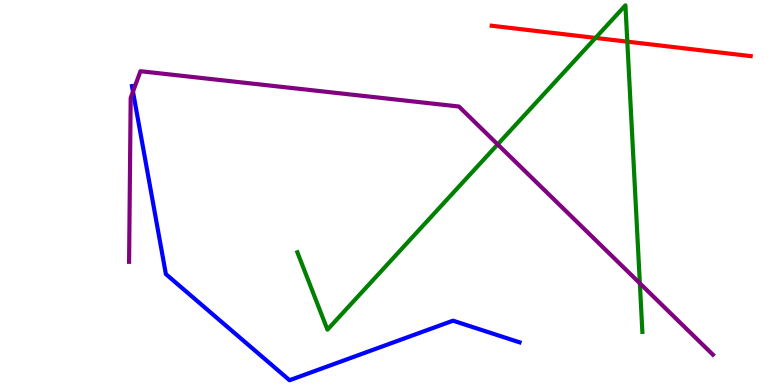[{'lines': ['blue', 'red'], 'intersections': []}, {'lines': ['green', 'red'], 'intersections': [{'x': 7.68, 'y': 9.02}, {'x': 8.09, 'y': 8.92}]}, {'lines': ['purple', 'red'], 'intersections': []}, {'lines': ['blue', 'green'], 'intersections': []}, {'lines': ['blue', 'purple'], 'intersections': [{'x': 1.72, 'y': 7.62}]}, {'lines': ['green', 'purple'], 'intersections': [{'x': 6.42, 'y': 6.25}, {'x': 8.26, 'y': 2.64}]}]